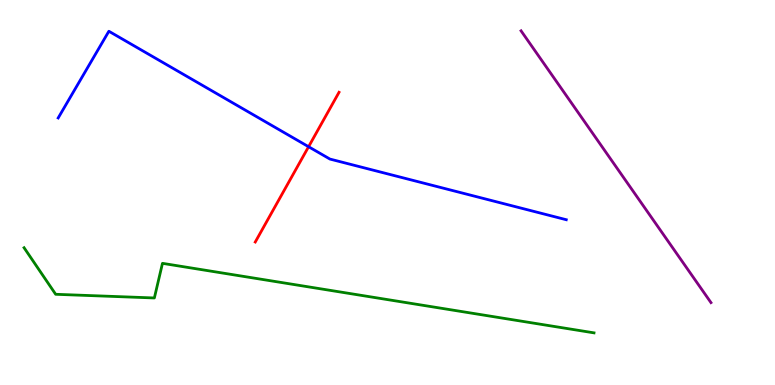[{'lines': ['blue', 'red'], 'intersections': [{'x': 3.98, 'y': 6.19}]}, {'lines': ['green', 'red'], 'intersections': []}, {'lines': ['purple', 'red'], 'intersections': []}, {'lines': ['blue', 'green'], 'intersections': []}, {'lines': ['blue', 'purple'], 'intersections': []}, {'lines': ['green', 'purple'], 'intersections': []}]